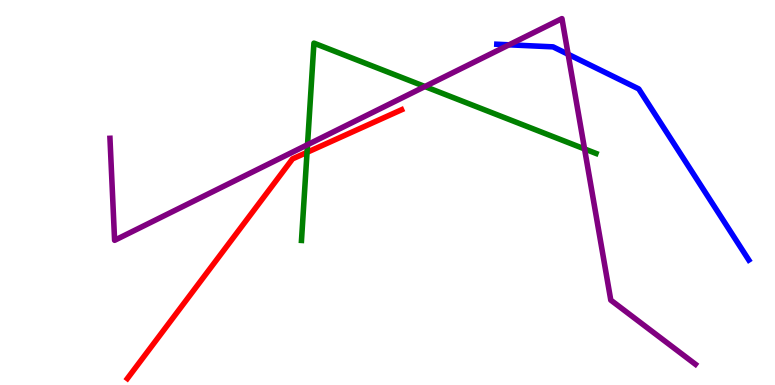[{'lines': ['blue', 'red'], 'intersections': []}, {'lines': ['green', 'red'], 'intersections': [{'x': 3.96, 'y': 6.04}]}, {'lines': ['purple', 'red'], 'intersections': []}, {'lines': ['blue', 'green'], 'intersections': []}, {'lines': ['blue', 'purple'], 'intersections': [{'x': 6.57, 'y': 8.84}, {'x': 7.33, 'y': 8.59}]}, {'lines': ['green', 'purple'], 'intersections': [{'x': 3.97, 'y': 6.24}, {'x': 5.48, 'y': 7.75}, {'x': 7.54, 'y': 6.13}]}]